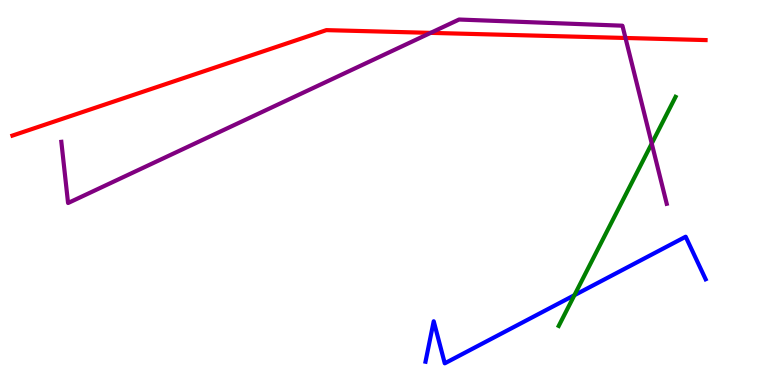[{'lines': ['blue', 'red'], 'intersections': []}, {'lines': ['green', 'red'], 'intersections': []}, {'lines': ['purple', 'red'], 'intersections': [{'x': 5.56, 'y': 9.15}, {'x': 8.07, 'y': 9.01}]}, {'lines': ['blue', 'green'], 'intersections': [{'x': 7.41, 'y': 2.33}]}, {'lines': ['blue', 'purple'], 'intersections': []}, {'lines': ['green', 'purple'], 'intersections': [{'x': 8.41, 'y': 6.27}]}]